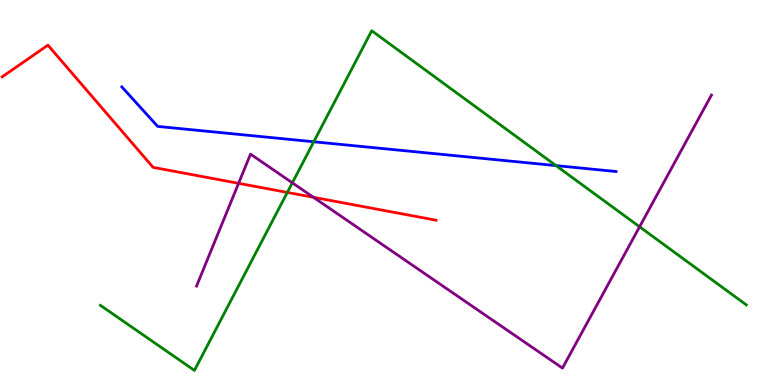[{'lines': ['blue', 'red'], 'intersections': []}, {'lines': ['green', 'red'], 'intersections': [{'x': 3.71, 'y': 5.0}]}, {'lines': ['purple', 'red'], 'intersections': [{'x': 3.08, 'y': 5.24}, {'x': 4.04, 'y': 4.88}]}, {'lines': ['blue', 'green'], 'intersections': [{'x': 4.05, 'y': 6.32}, {'x': 7.17, 'y': 5.7}]}, {'lines': ['blue', 'purple'], 'intersections': []}, {'lines': ['green', 'purple'], 'intersections': [{'x': 3.77, 'y': 5.25}, {'x': 8.25, 'y': 4.11}]}]